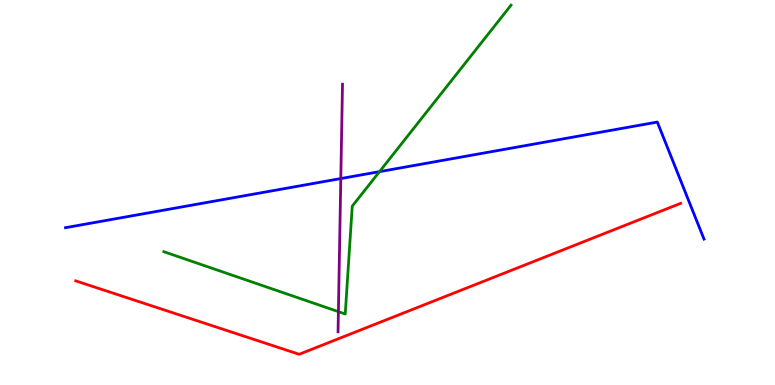[{'lines': ['blue', 'red'], 'intersections': []}, {'lines': ['green', 'red'], 'intersections': []}, {'lines': ['purple', 'red'], 'intersections': []}, {'lines': ['blue', 'green'], 'intersections': [{'x': 4.9, 'y': 5.54}]}, {'lines': ['blue', 'purple'], 'intersections': [{'x': 4.4, 'y': 5.36}]}, {'lines': ['green', 'purple'], 'intersections': [{'x': 4.37, 'y': 1.91}]}]